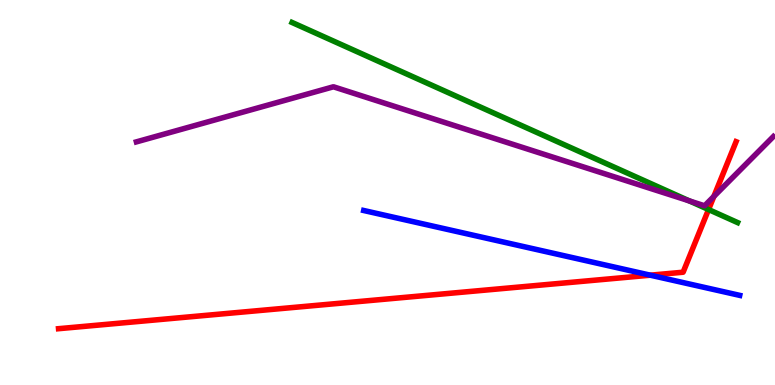[{'lines': ['blue', 'red'], 'intersections': [{'x': 8.39, 'y': 2.85}]}, {'lines': ['green', 'red'], 'intersections': [{'x': 9.14, 'y': 4.56}]}, {'lines': ['purple', 'red'], 'intersections': [{'x': 9.21, 'y': 4.9}]}, {'lines': ['blue', 'green'], 'intersections': []}, {'lines': ['blue', 'purple'], 'intersections': []}, {'lines': ['green', 'purple'], 'intersections': [{'x': 8.89, 'y': 4.78}]}]